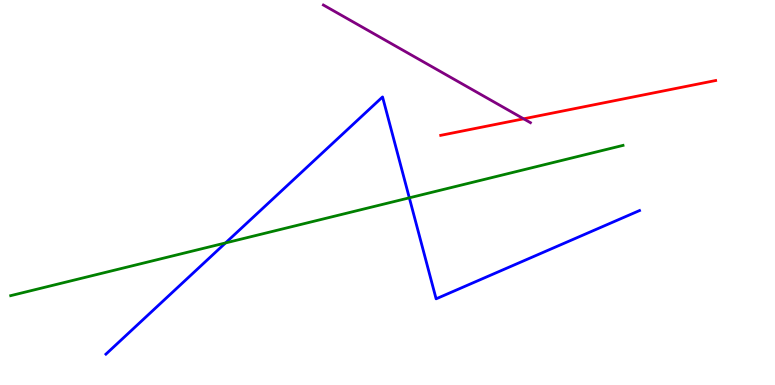[{'lines': ['blue', 'red'], 'intersections': []}, {'lines': ['green', 'red'], 'intersections': []}, {'lines': ['purple', 'red'], 'intersections': [{'x': 6.76, 'y': 6.91}]}, {'lines': ['blue', 'green'], 'intersections': [{'x': 2.91, 'y': 3.69}, {'x': 5.28, 'y': 4.86}]}, {'lines': ['blue', 'purple'], 'intersections': []}, {'lines': ['green', 'purple'], 'intersections': []}]